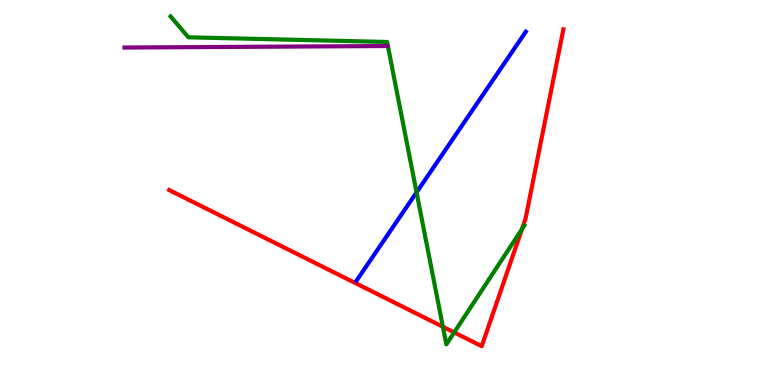[{'lines': ['blue', 'red'], 'intersections': []}, {'lines': ['green', 'red'], 'intersections': [{'x': 5.71, 'y': 1.51}, {'x': 5.86, 'y': 1.37}, {'x': 6.74, 'y': 4.05}]}, {'lines': ['purple', 'red'], 'intersections': []}, {'lines': ['blue', 'green'], 'intersections': [{'x': 5.37, 'y': 5.0}]}, {'lines': ['blue', 'purple'], 'intersections': []}, {'lines': ['green', 'purple'], 'intersections': []}]